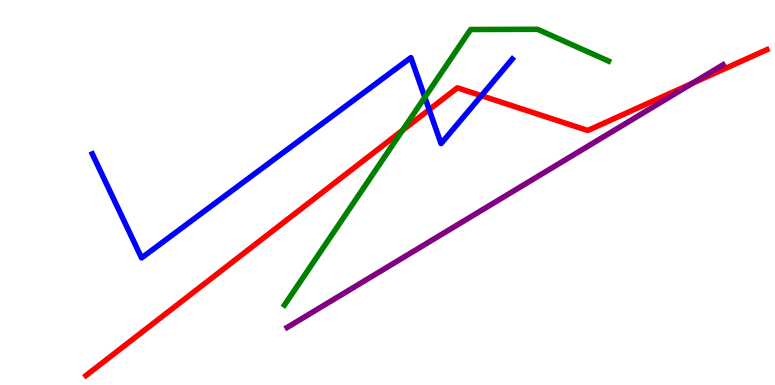[{'lines': ['blue', 'red'], 'intersections': [{'x': 5.54, 'y': 7.15}, {'x': 6.21, 'y': 7.51}]}, {'lines': ['green', 'red'], 'intersections': [{'x': 5.19, 'y': 6.61}]}, {'lines': ['purple', 'red'], 'intersections': [{'x': 8.93, 'y': 7.83}]}, {'lines': ['blue', 'green'], 'intersections': [{'x': 5.48, 'y': 7.47}]}, {'lines': ['blue', 'purple'], 'intersections': []}, {'lines': ['green', 'purple'], 'intersections': []}]